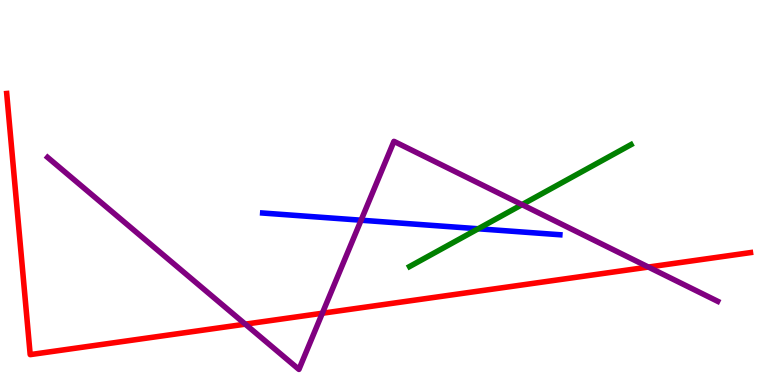[{'lines': ['blue', 'red'], 'intersections': []}, {'lines': ['green', 'red'], 'intersections': []}, {'lines': ['purple', 'red'], 'intersections': [{'x': 3.17, 'y': 1.58}, {'x': 4.16, 'y': 1.86}, {'x': 8.37, 'y': 3.06}]}, {'lines': ['blue', 'green'], 'intersections': [{'x': 6.17, 'y': 4.06}]}, {'lines': ['blue', 'purple'], 'intersections': [{'x': 4.66, 'y': 4.28}]}, {'lines': ['green', 'purple'], 'intersections': [{'x': 6.74, 'y': 4.68}]}]